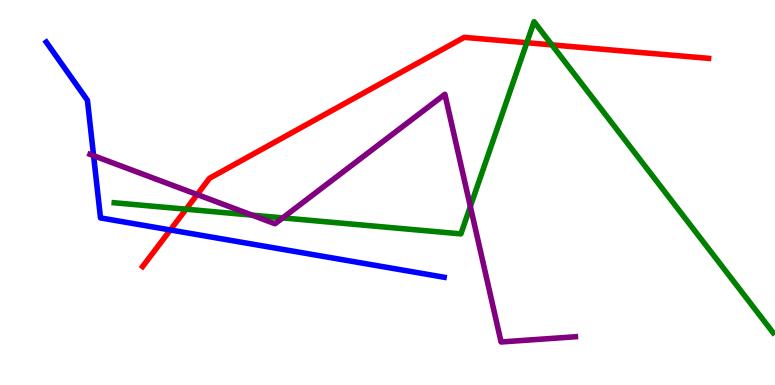[{'lines': ['blue', 'red'], 'intersections': [{'x': 2.2, 'y': 4.03}]}, {'lines': ['green', 'red'], 'intersections': [{'x': 2.4, 'y': 4.57}, {'x': 6.8, 'y': 8.89}, {'x': 7.12, 'y': 8.83}]}, {'lines': ['purple', 'red'], 'intersections': [{'x': 2.54, 'y': 4.95}]}, {'lines': ['blue', 'green'], 'intersections': []}, {'lines': ['blue', 'purple'], 'intersections': [{'x': 1.21, 'y': 5.96}]}, {'lines': ['green', 'purple'], 'intersections': [{'x': 3.25, 'y': 4.41}, {'x': 3.65, 'y': 4.34}, {'x': 6.07, 'y': 4.64}]}]